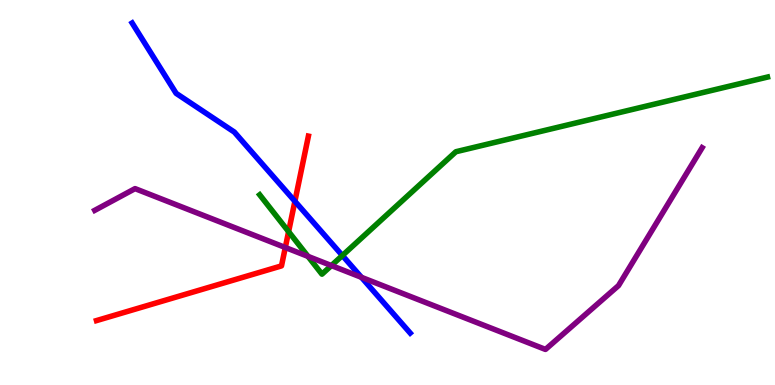[{'lines': ['blue', 'red'], 'intersections': [{'x': 3.81, 'y': 4.77}]}, {'lines': ['green', 'red'], 'intersections': [{'x': 3.72, 'y': 3.98}]}, {'lines': ['purple', 'red'], 'intersections': [{'x': 3.68, 'y': 3.57}]}, {'lines': ['blue', 'green'], 'intersections': [{'x': 4.42, 'y': 3.36}]}, {'lines': ['blue', 'purple'], 'intersections': [{'x': 4.66, 'y': 2.8}]}, {'lines': ['green', 'purple'], 'intersections': [{'x': 3.97, 'y': 3.34}, {'x': 4.28, 'y': 3.1}]}]